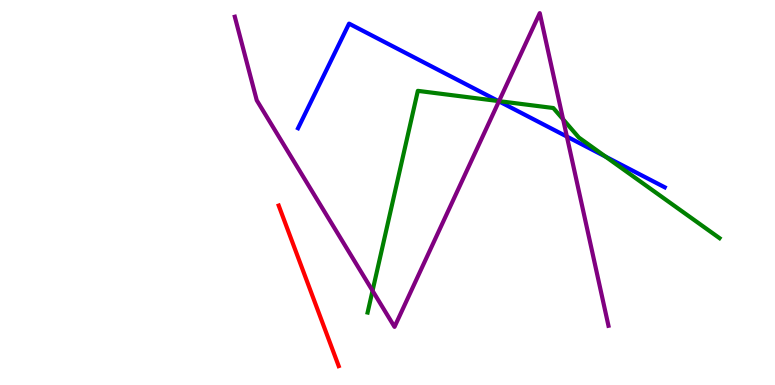[{'lines': ['blue', 'red'], 'intersections': []}, {'lines': ['green', 'red'], 'intersections': []}, {'lines': ['purple', 'red'], 'intersections': []}, {'lines': ['blue', 'green'], 'intersections': [{'x': 6.43, 'y': 7.38}, {'x': 7.81, 'y': 5.93}]}, {'lines': ['blue', 'purple'], 'intersections': [{'x': 6.44, 'y': 7.37}, {'x': 7.31, 'y': 6.45}]}, {'lines': ['green', 'purple'], 'intersections': [{'x': 4.81, 'y': 2.45}, {'x': 6.44, 'y': 7.37}, {'x': 7.27, 'y': 6.9}]}]